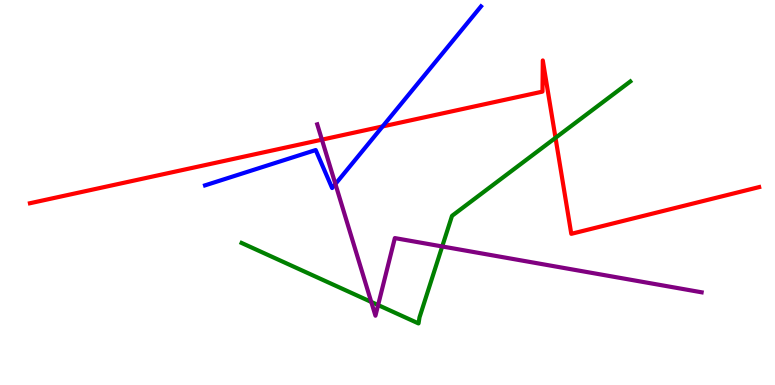[{'lines': ['blue', 'red'], 'intersections': [{'x': 4.94, 'y': 6.72}]}, {'lines': ['green', 'red'], 'intersections': [{'x': 7.17, 'y': 6.42}]}, {'lines': ['purple', 'red'], 'intersections': [{'x': 4.15, 'y': 6.37}]}, {'lines': ['blue', 'green'], 'intersections': []}, {'lines': ['blue', 'purple'], 'intersections': [{'x': 4.33, 'y': 5.22}]}, {'lines': ['green', 'purple'], 'intersections': [{'x': 4.79, 'y': 2.16}, {'x': 4.88, 'y': 2.08}, {'x': 5.71, 'y': 3.6}]}]